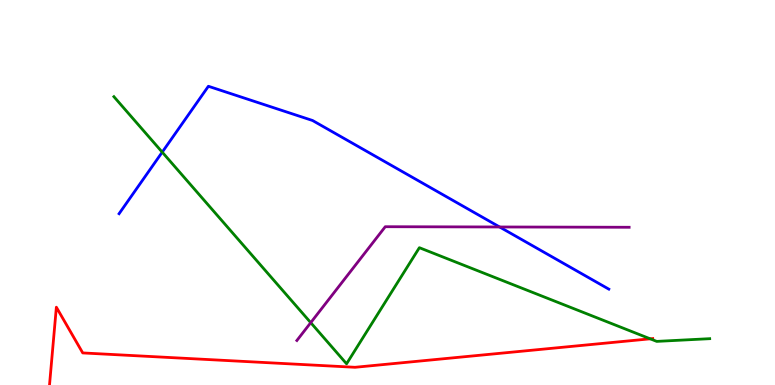[{'lines': ['blue', 'red'], 'intersections': []}, {'lines': ['green', 'red'], 'intersections': [{'x': 8.39, 'y': 1.2}]}, {'lines': ['purple', 'red'], 'intersections': []}, {'lines': ['blue', 'green'], 'intersections': [{'x': 2.09, 'y': 6.05}]}, {'lines': ['blue', 'purple'], 'intersections': [{'x': 6.45, 'y': 4.1}]}, {'lines': ['green', 'purple'], 'intersections': [{'x': 4.01, 'y': 1.62}]}]